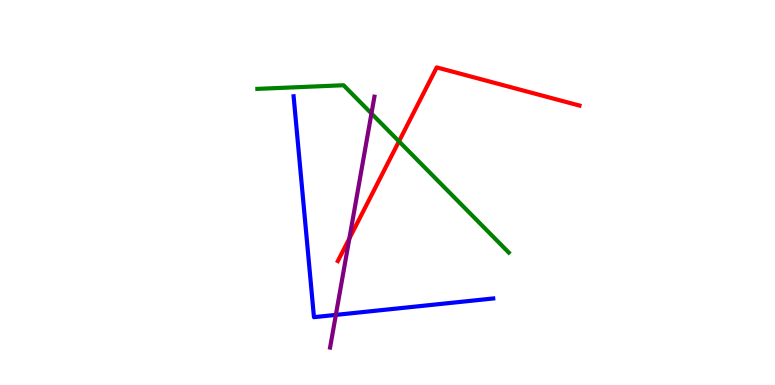[{'lines': ['blue', 'red'], 'intersections': []}, {'lines': ['green', 'red'], 'intersections': [{'x': 5.15, 'y': 6.33}]}, {'lines': ['purple', 'red'], 'intersections': [{'x': 4.51, 'y': 3.81}]}, {'lines': ['blue', 'green'], 'intersections': []}, {'lines': ['blue', 'purple'], 'intersections': [{'x': 4.33, 'y': 1.82}]}, {'lines': ['green', 'purple'], 'intersections': [{'x': 4.79, 'y': 7.05}]}]